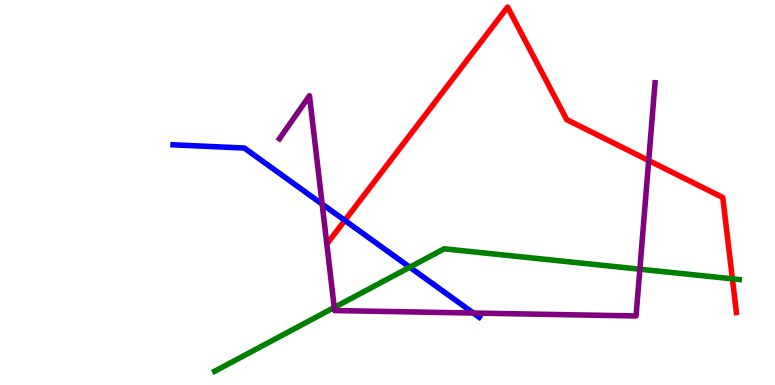[{'lines': ['blue', 'red'], 'intersections': [{'x': 4.45, 'y': 4.27}]}, {'lines': ['green', 'red'], 'intersections': [{'x': 9.45, 'y': 2.76}]}, {'lines': ['purple', 'red'], 'intersections': [{'x': 8.37, 'y': 5.83}]}, {'lines': ['blue', 'green'], 'intersections': [{'x': 5.29, 'y': 3.06}]}, {'lines': ['blue', 'purple'], 'intersections': [{'x': 4.16, 'y': 4.7}, {'x': 6.11, 'y': 1.87}]}, {'lines': ['green', 'purple'], 'intersections': [{'x': 4.31, 'y': 2.01}, {'x': 8.26, 'y': 3.01}]}]